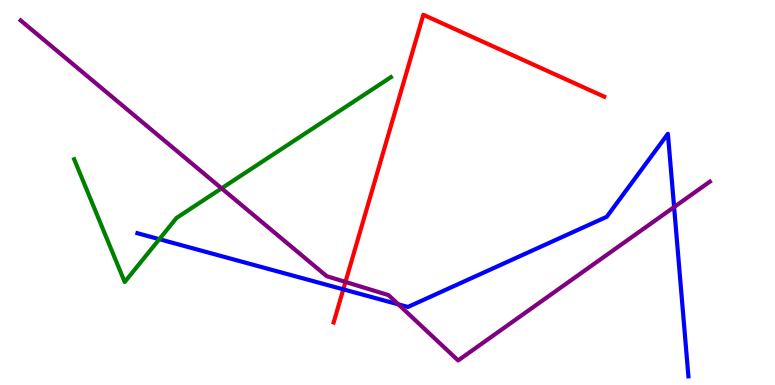[{'lines': ['blue', 'red'], 'intersections': [{'x': 4.43, 'y': 2.48}]}, {'lines': ['green', 'red'], 'intersections': []}, {'lines': ['purple', 'red'], 'intersections': [{'x': 4.46, 'y': 2.68}]}, {'lines': ['blue', 'green'], 'intersections': [{'x': 2.06, 'y': 3.79}]}, {'lines': ['blue', 'purple'], 'intersections': [{'x': 5.14, 'y': 2.09}, {'x': 8.7, 'y': 4.62}]}, {'lines': ['green', 'purple'], 'intersections': [{'x': 2.86, 'y': 5.11}]}]